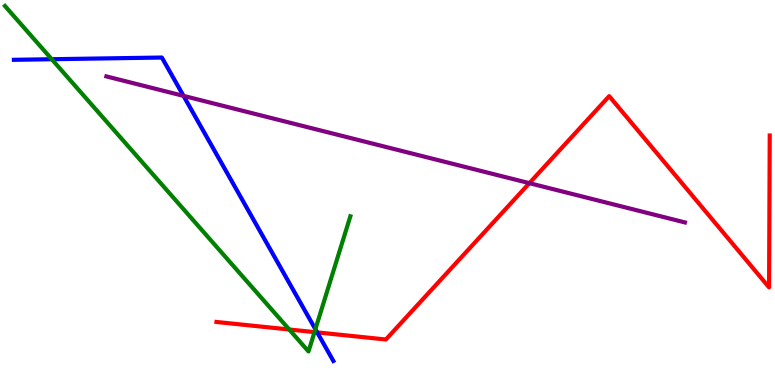[{'lines': ['blue', 'red'], 'intersections': [{'x': 4.09, 'y': 1.37}]}, {'lines': ['green', 'red'], 'intersections': [{'x': 3.73, 'y': 1.44}, {'x': 4.06, 'y': 1.37}]}, {'lines': ['purple', 'red'], 'intersections': [{'x': 6.83, 'y': 5.24}]}, {'lines': ['blue', 'green'], 'intersections': [{'x': 0.668, 'y': 8.46}, {'x': 4.07, 'y': 1.45}]}, {'lines': ['blue', 'purple'], 'intersections': [{'x': 2.37, 'y': 7.51}]}, {'lines': ['green', 'purple'], 'intersections': []}]